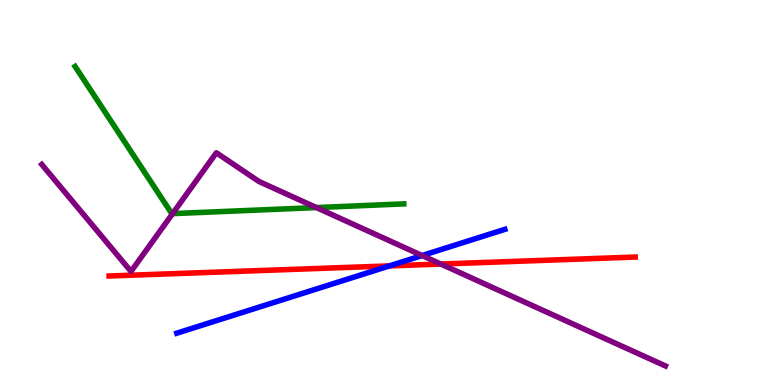[{'lines': ['blue', 'red'], 'intersections': [{'x': 5.02, 'y': 3.09}]}, {'lines': ['green', 'red'], 'intersections': []}, {'lines': ['purple', 'red'], 'intersections': [{'x': 5.69, 'y': 3.14}]}, {'lines': ['blue', 'green'], 'intersections': []}, {'lines': ['blue', 'purple'], 'intersections': [{'x': 5.45, 'y': 3.36}]}, {'lines': ['green', 'purple'], 'intersections': [{'x': 2.23, 'y': 4.45}, {'x': 4.08, 'y': 4.61}]}]